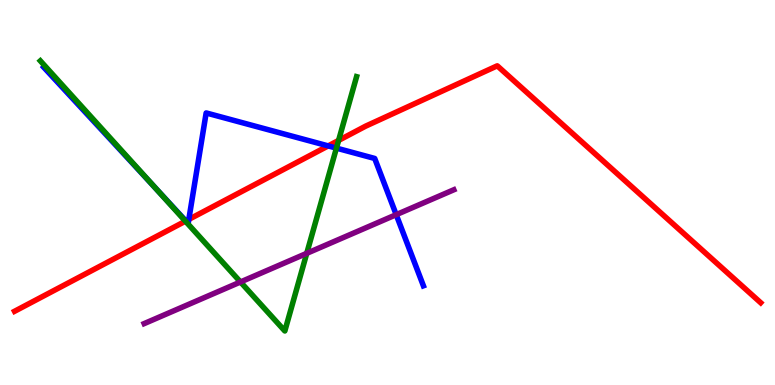[{'lines': ['blue', 'red'], 'intersections': [{'x': 2.4, 'y': 4.26}, {'x': 2.44, 'y': 4.3}, {'x': 4.23, 'y': 6.21}]}, {'lines': ['green', 'red'], 'intersections': [{'x': 2.39, 'y': 4.26}, {'x': 4.37, 'y': 6.35}]}, {'lines': ['purple', 'red'], 'intersections': []}, {'lines': ['blue', 'green'], 'intersections': [{'x': 2.02, 'y': 5.09}, {'x': 4.34, 'y': 6.15}]}, {'lines': ['blue', 'purple'], 'intersections': [{'x': 5.11, 'y': 4.42}]}, {'lines': ['green', 'purple'], 'intersections': [{'x': 3.1, 'y': 2.68}, {'x': 3.96, 'y': 3.42}]}]